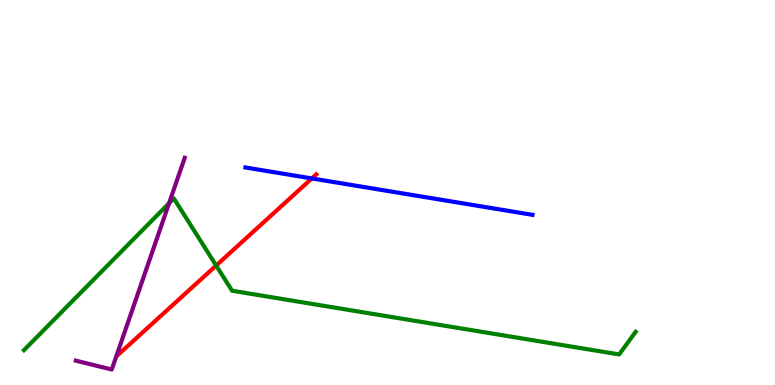[{'lines': ['blue', 'red'], 'intersections': [{'x': 4.02, 'y': 5.37}]}, {'lines': ['green', 'red'], 'intersections': [{'x': 2.79, 'y': 3.1}]}, {'lines': ['purple', 'red'], 'intersections': []}, {'lines': ['blue', 'green'], 'intersections': []}, {'lines': ['blue', 'purple'], 'intersections': []}, {'lines': ['green', 'purple'], 'intersections': [{'x': 2.18, 'y': 4.72}]}]